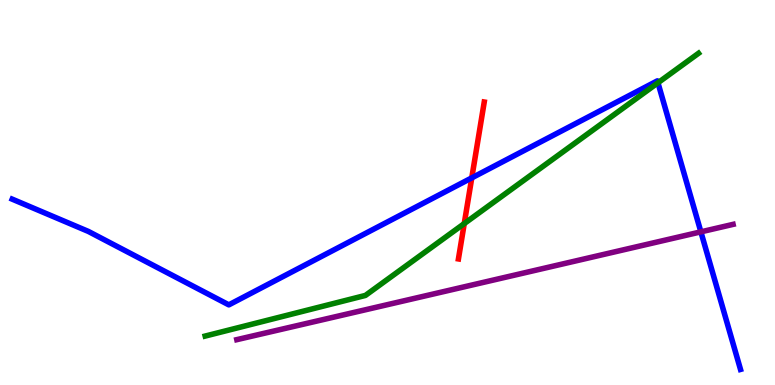[{'lines': ['blue', 'red'], 'intersections': [{'x': 6.09, 'y': 5.38}]}, {'lines': ['green', 'red'], 'intersections': [{'x': 5.99, 'y': 4.19}]}, {'lines': ['purple', 'red'], 'intersections': []}, {'lines': ['blue', 'green'], 'intersections': [{'x': 8.49, 'y': 7.85}]}, {'lines': ['blue', 'purple'], 'intersections': [{'x': 9.04, 'y': 3.98}]}, {'lines': ['green', 'purple'], 'intersections': []}]